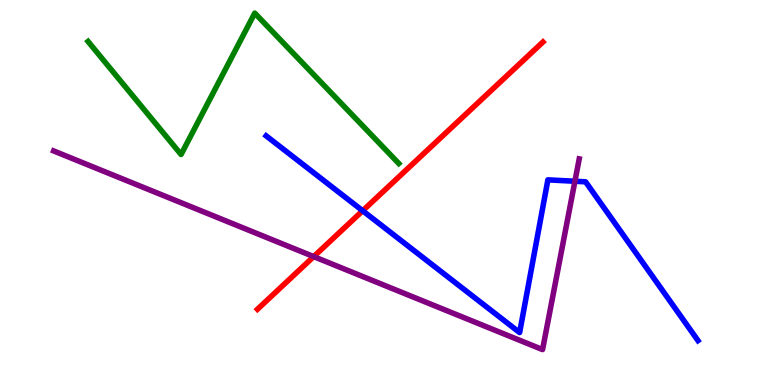[{'lines': ['blue', 'red'], 'intersections': [{'x': 4.68, 'y': 4.53}]}, {'lines': ['green', 'red'], 'intersections': []}, {'lines': ['purple', 'red'], 'intersections': [{'x': 4.05, 'y': 3.34}]}, {'lines': ['blue', 'green'], 'intersections': []}, {'lines': ['blue', 'purple'], 'intersections': [{'x': 7.42, 'y': 5.29}]}, {'lines': ['green', 'purple'], 'intersections': []}]